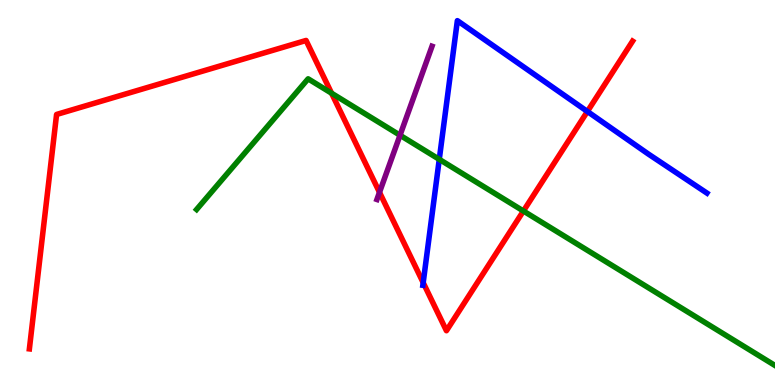[{'lines': ['blue', 'red'], 'intersections': [{'x': 5.46, 'y': 2.66}, {'x': 7.58, 'y': 7.1}]}, {'lines': ['green', 'red'], 'intersections': [{'x': 4.28, 'y': 7.58}, {'x': 6.75, 'y': 4.52}]}, {'lines': ['purple', 'red'], 'intersections': [{'x': 4.9, 'y': 5.0}]}, {'lines': ['blue', 'green'], 'intersections': [{'x': 5.67, 'y': 5.86}]}, {'lines': ['blue', 'purple'], 'intersections': []}, {'lines': ['green', 'purple'], 'intersections': [{'x': 5.16, 'y': 6.49}]}]